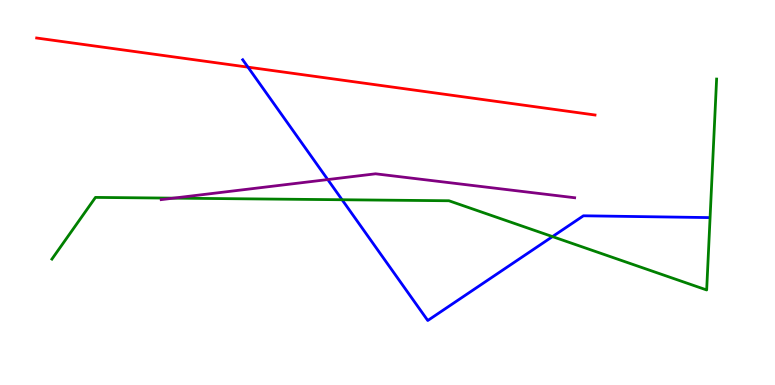[{'lines': ['blue', 'red'], 'intersections': [{'x': 3.2, 'y': 8.26}]}, {'lines': ['green', 'red'], 'intersections': []}, {'lines': ['purple', 'red'], 'intersections': []}, {'lines': ['blue', 'green'], 'intersections': [{'x': 4.41, 'y': 4.81}, {'x': 7.13, 'y': 3.85}]}, {'lines': ['blue', 'purple'], 'intersections': [{'x': 4.23, 'y': 5.34}]}, {'lines': ['green', 'purple'], 'intersections': [{'x': 2.24, 'y': 4.85}]}]